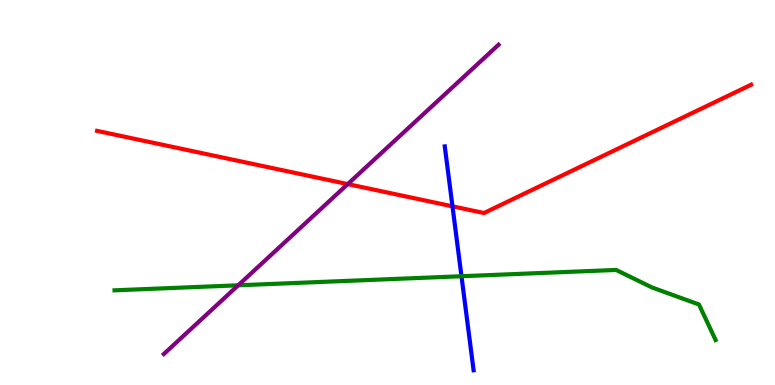[{'lines': ['blue', 'red'], 'intersections': [{'x': 5.84, 'y': 4.64}]}, {'lines': ['green', 'red'], 'intersections': []}, {'lines': ['purple', 'red'], 'intersections': [{'x': 4.49, 'y': 5.22}]}, {'lines': ['blue', 'green'], 'intersections': [{'x': 5.95, 'y': 2.83}]}, {'lines': ['blue', 'purple'], 'intersections': []}, {'lines': ['green', 'purple'], 'intersections': [{'x': 3.07, 'y': 2.59}]}]